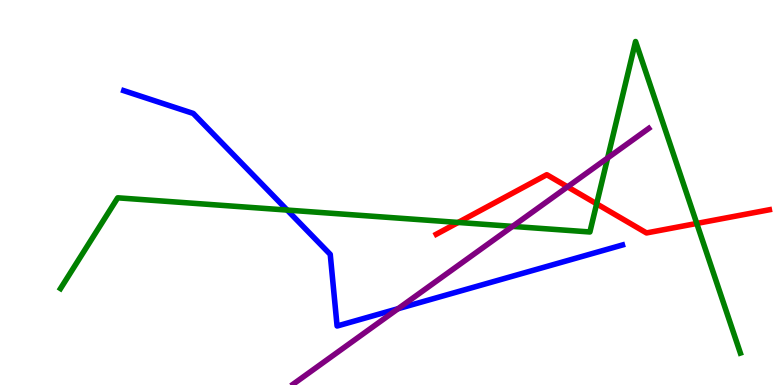[{'lines': ['blue', 'red'], 'intersections': []}, {'lines': ['green', 'red'], 'intersections': [{'x': 5.91, 'y': 4.22}, {'x': 7.7, 'y': 4.71}, {'x': 8.99, 'y': 4.2}]}, {'lines': ['purple', 'red'], 'intersections': [{'x': 7.32, 'y': 5.15}]}, {'lines': ['blue', 'green'], 'intersections': [{'x': 3.71, 'y': 4.54}]}, {'lines': ['blue', 'purple'], 'intersections': [{'x': 5.14, 'y': 1.98}]}, {'lines': ['green', 'purple'], 'intersections': [{'x': 6.61, 'y': 4.12}, {'x': 7.84, 'y': 5.9}]}]